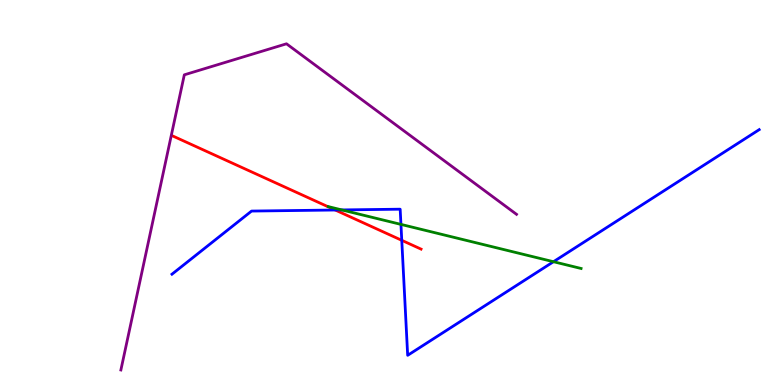[{'lines': ['blue', 'red'], 'intersections': [{'x': 4.33, 'y': 4.55}, {'x': 5.18, 'y': 3.76}]}, {'lines': ['green', 'red'], 'intersections': []}, {'lines': ['purple', 'red'], 'intersections': []}, {'lines': ['blue', 'green'], 'intersections': [{'x': 4.41, 'y': 4.55}, {'x': 5.17, 'y': 4.17}, {'x': 7.14, 'y': 3.2}]}, {'lines': ['blue', 'purple'], 'intersections': []}, {'lines': ['green', 'purple'], 'intersections': []}]